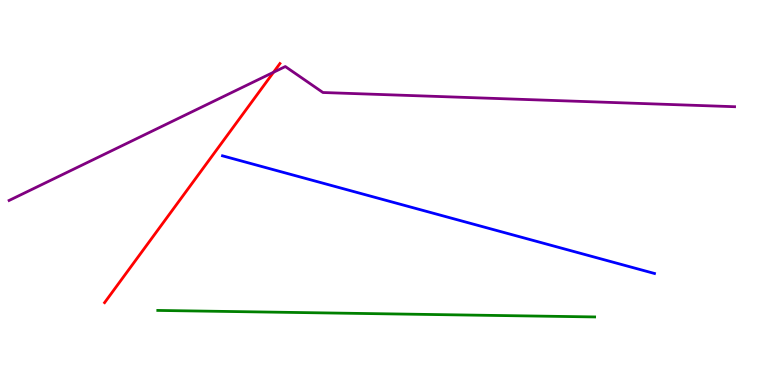[{'lines': ['blue', 'red'], 'intersections': []}, {'lines': ['green', 'red'], 'intersections': []}, {'lines': ['purple', 'red'], 'intersections': [{'x': 3.53, 'y': 8.12}]}, {'lines': ['blue', 'green'], 'intersections': []}, {'lines': ['blue', 'purple'], 'intersections': []}, {'lines': ['green', 'purple'], 'intersections': []}]